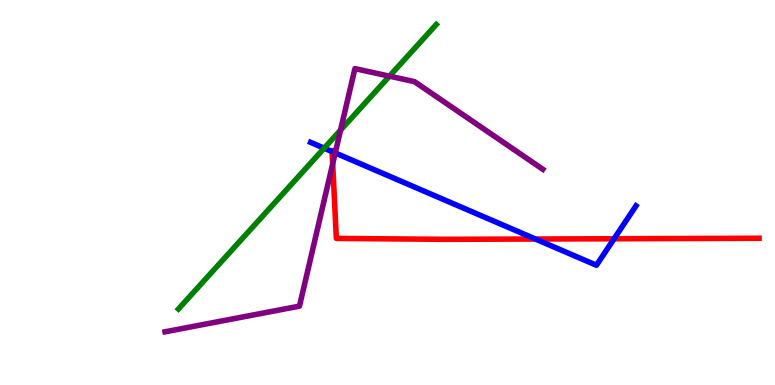[{'lines': ['blue', 'red'], 'intersections': [{'x': 4.28, 'y': 6.06}, {'x': 6.91, 'y': 3.79}, {'x': 7.92, 'y': 3.8}]}, {'lines': ['green', 'red'], 'intersections': []}, {'lines': ['purple', 'red'], 'intersections': [{'x': 4.29, 'y': 5.74}]}, {'lines': ['blue', 'green'], 'intersections': [{'x': 4.18, 'y': 6.15}]}, {'lines': ['blue', 'purple'], 'intersections': [{'x': 4.33, 'y': 6.03}]}, {'lines': ['green', 'purple'], 'intersections': [{'x': 4.39, 'y': 6.62}, {'x': 5.03, 'y': 8.02}]}]